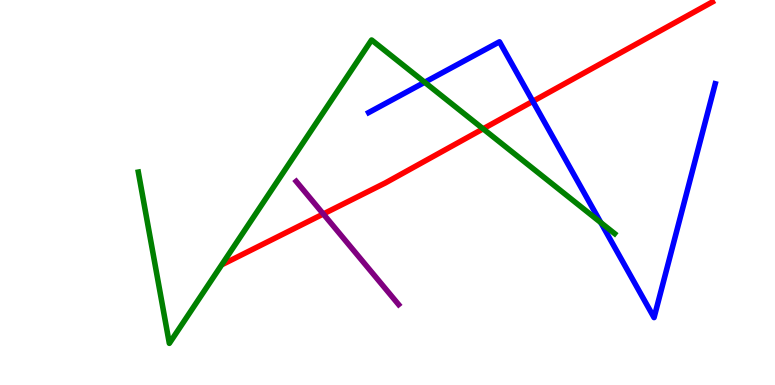[{'lines': ['blue', 'red'], 'intersections': [{'x': 6.88, 'y': 7.37}]}, {'lines': ['green', 'red'], 'intersections': [{'x': 6.23, 'y': 6.65}]}, {'lines': ['purple', 'red'], 'intersections': [{'x': 4.17, 'y': 4.44}]}, {'lines': ['blue', 'green'], 'intersections': [{'x': 5.48, 'y': 7.86}, {'x': 7.75, 'y': 4.22}]}, {'lines': ['blue', 'purple'], 'intersections': []}, {'lines': ['green', 'purple'], 'intersections': []}]